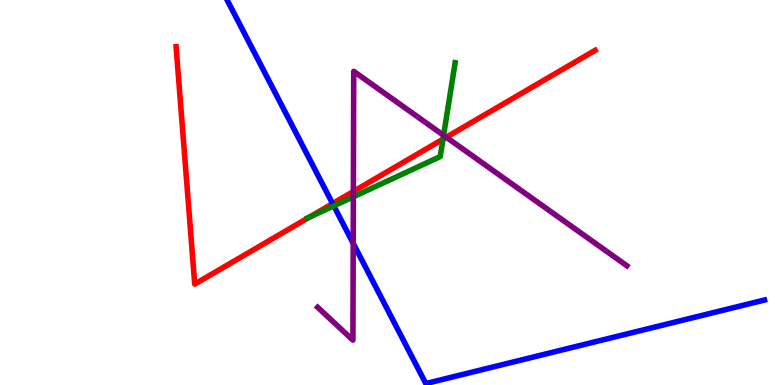[{'lines': ['blue', 'red'], 'intersections': [{'x': 4.29, 'y': 4.71}]}, {'lines': ['green', 'red'], 'intersections': [{'x': 3.99, 'y': 4.36}, {'x': 5.72, 'y': 6.39}]}, {'lines': ['purple', 'red'], 'intersections': [{'x': 4.56, 'y': 5.03}, {'x': 5.76, 'y': 6.44}]}, {'lines': ['blue', 'green'], 'intersections': [{'x': 4.31, 'y': 4.65}]}, {'lines': ['blue', 'purple'], 'intersections': [{'x': 4.56, 'y': 3.68}]}, {'lines': ['green', 'purple'], 'intersections': [{'x': 4.56, 'y': 4.89}, {'x': 5.72, 'y': 6.49}]}]